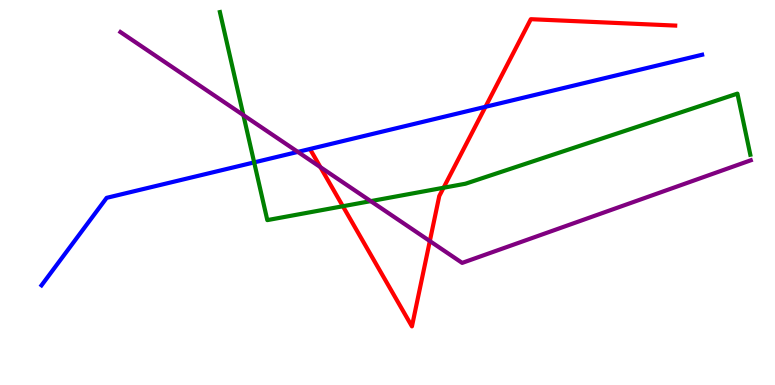[{'lines': ['blue', 'red'], 'intersections': [{'x': 6.26, 'y': 7.23}]}, {'lines': ['green', 'red'], 'intersections': [{'x': 4.42, 'y': 4.64}, {'x': 5.72, 'y': 5.12}]}, {'lines': ['purple', 'red'], 'intersections': [{'x': 4.13, 'y': 5.66}, {'x': 5.55, 'y': 3.74}]}, {'lines': ['blue', 'green'], 'intersections': [{'x': 3.28, 'y': 5.78}]}, {'lines': ['blue', 'purple'], 'intersections': [{'x': 3.84, 'y': 6.05}]}, {'lines': ['green', 'purple'], 'intersections': [{'x': 3.14, 'y': 7.01}, {'x': 4.78, 'y': 4.78}]}]